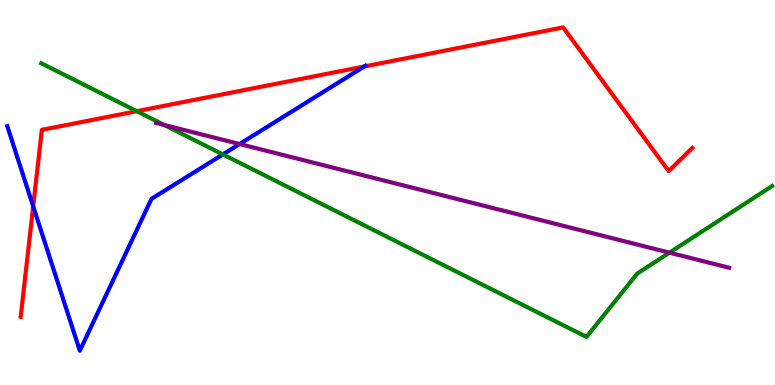[{'lines': ['blue', 'red'], 'intersections': [{'x': 0.428, 'y': 4.64}, {'x': 4.7, 'y': 8.27}]}, {'lines': ['green', 'red'], 'intersections': [{'x': 1.76, 'y': 7.11}]}, {'lines': ['purple', 'red'], 'intersections': []}, {'lines': ['blue', 'green'], 'intersections': [{'x': 2.88, 'y': 5.99}]}, {'lines': ['blue', 'purple'], 'intersections': [{'x': 3.09, 'y': 6.26}]}, {'lines': ['green', 'purple'], 'intersections': [{'x': 2.12, 'y': 6.75}, {'x': 8.64, 'y': 3.44}]}]